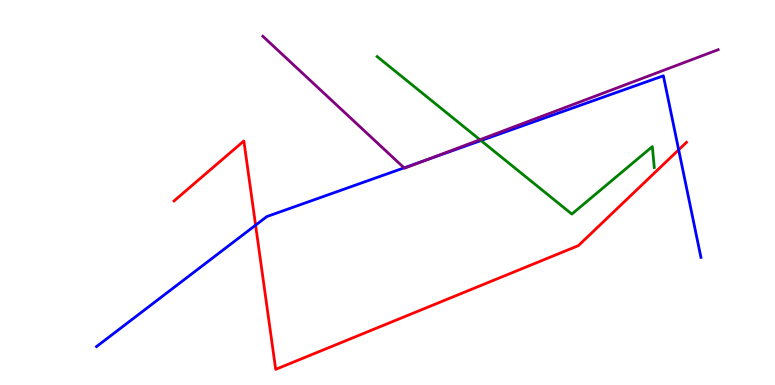[{'lines': ['blue', 'red'], 'intersections': [{'x': 3.3, 'y': 4.15}, {'x': 8.76, 'y': 6.11}]}, {'lines': ['green', 'red'], 'intersections': []}, {'lines': ['purple', 'red'], 'intersections': []}, {'lines': ['blue', 'green'], 'intersections': [{'x': 6.21, 'y': 6.35}]}, {'lines': ['blue', 'purple'], 'intersections': [{'x': 5.21, 'y': 5.64}, {'x': 5.51, 'y': 5.85}]}, {'lines': ['green', 'purple'], 'intersections': [{'x': 6.19, 'y': 6.37}]}]